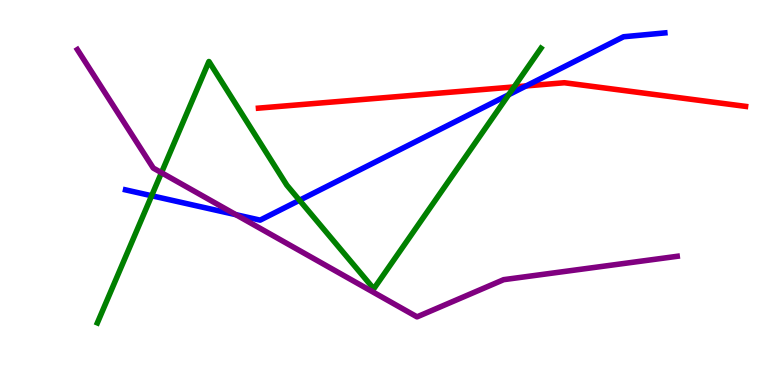[{'lines': ['blue', 'red'], 'intersections': [{'x': 6.79, 'y': 7.77}]}, {'lines': ['green', 'red'], 'intersections': [{'x': 6.63, 'y': 7.74}]}, {'lines': ['purple', 'red'], 'intersections': []}, {'lines': ['blue', 'green'], 'intersections': [{'x': 1.96, 'y': 4.92}, {'x': 3.86, 'y': 4.8}, {'x': 6.56, 'y': 7.54}]}, {'lines': ['blue', 'purple'], 'intersections': [{'x': 3.04, 'y': 4.42}]}, {'lines': ['green', 'purple'], 'intersections': [{'x': 2.08, 'y': 5.51}]}]